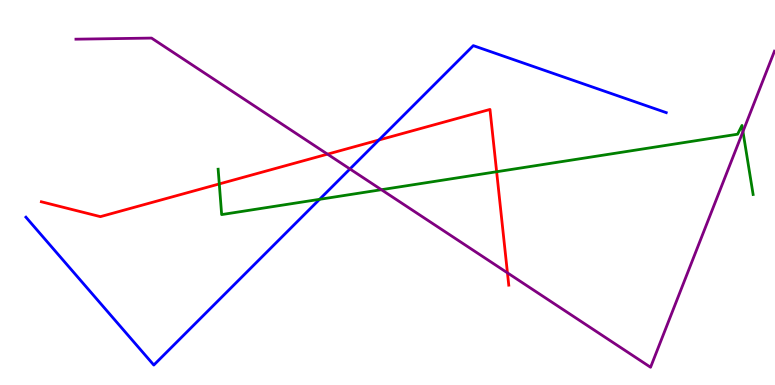[{'lines': ['blue', 'red'], 'intersections': [{'x': 4.89, 'y': 6.36}]}, {'lines': ['green', 'red'], 'intersections': [{'x': 2.83, 'y': 5.22}, {'x': 6.41, 'y': 5.54}]}, {'lines': ['purple', 'red'], 'intersections': [{'x': 4.23, 'y': 6.0}, {'x': 6.55, 'y': 2.91}]}, {'lines': ['blue', 'green'], 'intersections': [{'x': 4.12, 'y': 4.82}]}, {'lines': ['blue', 'purple'], 'intersections': [{'x': 4.52, 'y': 5.61}]}, {'lines': ['green', 'purple'], 'intersections': [{'x': 4.92, 'y': 5.07}, {'x': 9.59, 'y': 6.58}]}]